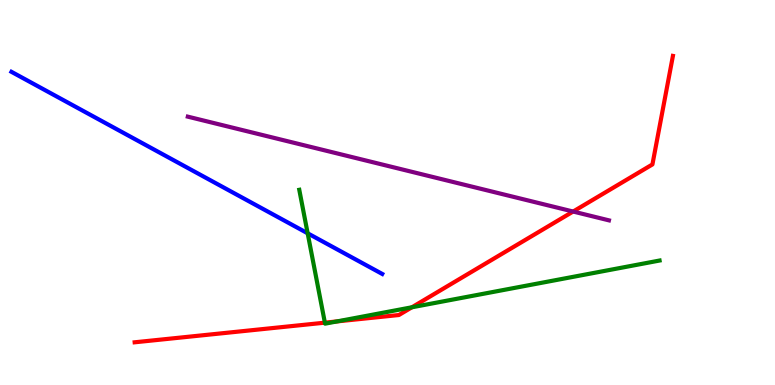[{'lines': ['blue', 'red'], 'intersections': []}, {'lines': ['green', 'red'], 'intersections': [{'x': 4.19, 'y': 1.62}, {'x': 4.35, 'y': 1.65}, {'x': 5.31, 'y': 2.02}]}, {'lines': ['purple', 'red'], 'intersections': [{'x': 7.4, 'y': 4.51}]}, {'lines': ['blue', 'green'], 'intersections': [{'x': 3.97, 'y': 3.94}]}, {'lines': ['blue', 'purple'], 'intersections': []}, {'lines': ['green', 'purple'], 'intersections': []}]